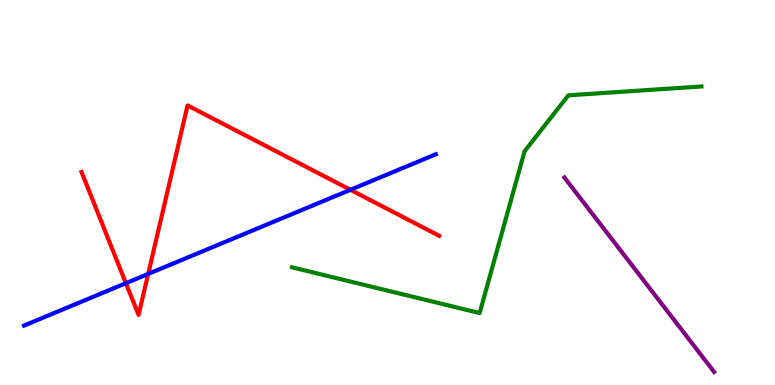[{'lines': ['blue', 'red'], 'intersections': [{'x': 1.62, 'y': 2.64}, {'x': 1.91, 'y': 2.88}, {'x': 4.52, 'y': 5.07}]}, {'lines': ['green', 'red'], 'intersections': []}, {'lines': ['purple', 'red'], 'intersections': []}, {'lines': ['blue', 'green'], 'intersections': []}, {'lines': ['blue', 'purple'], 'intersections': []}, {'lines': ['green', 'purple'], 'intersections': []}]